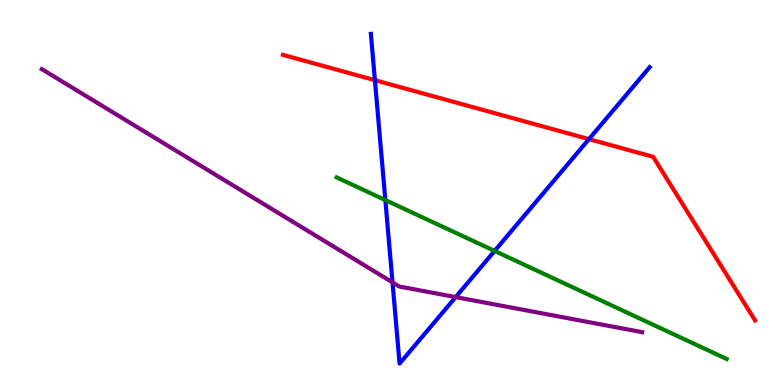[{'lines': ['blue', 'red'], 'intersections': [{'x': 4.84, 'y': 7.92}, {'x': 7.6, 'y': 6.39}]}, {'lines': ['green', 'red'], 'intersections': []}, {'lines': ['purple', 'red'], 'intersections': []}, {'lines': ['blue', 'green'], 'intersections': [{'x': 4.97, 'y': 4.8}, {'x': 6.38, 'y': 3.48}]}, {'lines': ['blue', 'purple'], 'intersections': [{'x': 5.06, 'y': 2.67}, {'x': 5.88, 'y': 2.28}]}, {'lines': ['green', 'purple'], 'intersections': []}]